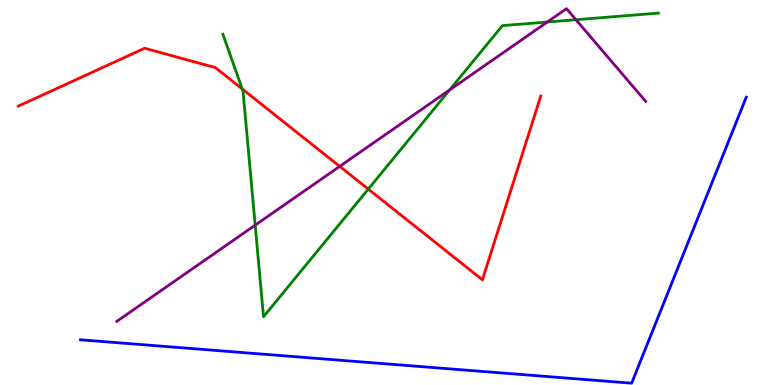[{'lines': ['blue', 'red'], 'intersections': []}, {'lines': ['green', 'red'], 'intersections': [{'x': 3.13, 'y': 7.69}, {'x': 4.75, 'y': 5.09}]}, {'lines': ['purple', 'red'], 'intersections': [{'x': 4.38, 'y': 5.68}]}, {'lines': ['blue', 'green'], 'intersections': []}, {'lines': ['blue', 'purple'], 'intersections': []}, {'lines': ['green', 'purple'], 'intersections': [{'x': 3.29, 'y': 4.15}, {'x': 5.8, 'y': 7.66}, {'x': 7.06, 'y': 9.43}, {'x': 7.43, 'y': 9.49}]}]